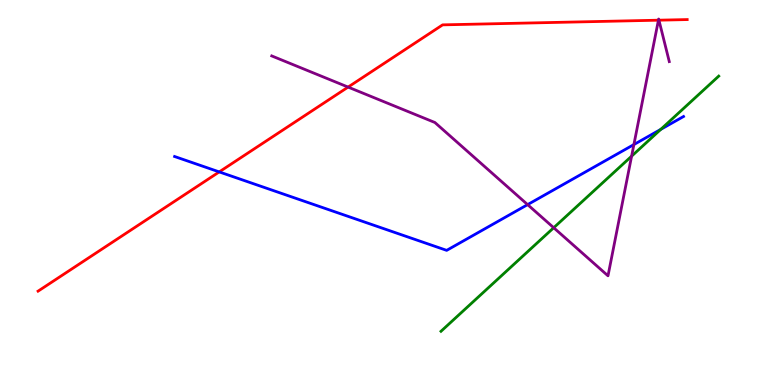[{'lines': ['blue', 'red'], 'intersections': [{'x': 2.83, 'y': 5.53}]}, {'lines': ['green', 'red'], 'intersections': []}, {'lines': ['purple', 'red'], 'intersections': [{'x': 4.49, 'y': 7.74}, {'x': 8.5, 'y': 9.48}, {'x': 8.5, 'y': 9.48}]}, {'lines': ['blue', 'green'], 'intersections': [{'x': 8.53, 'y': 6.64}]}, {'lines': ['blue', 'purple'], 'intersections': [{'x': 6.81, 'y': 4.69}, {'x': 8.18, 'y': 6.25}]}, {'lines': ['green', 'purple'], 'intersections': [{'x': 7.14, 'y': 4.08}, {'x': 8.15, 'y': 5.94}]}]